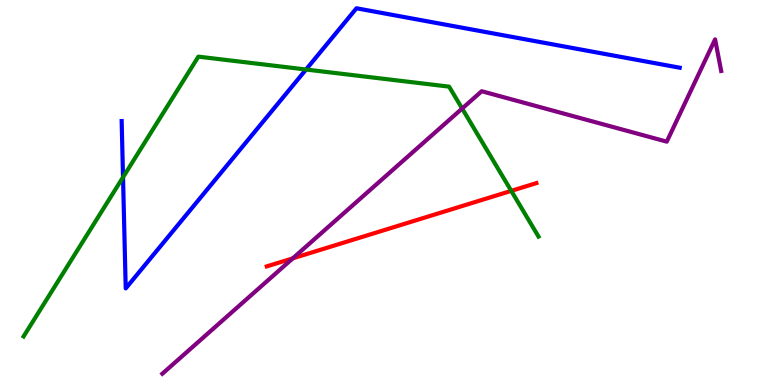[{'lines': ['blue', 'red'], 'intersections': []}, {'lines': ['green', 'red'], 'intersections': [{'x': 6.6, 'y': 5.04}]}, {'lines': ['purple', 'red'], 'intersections': [{'x': 3.78, 'y': 3.29}]}, {'lines': ['blue', 'green'], 'intersections': [{'x': 1.59, 'y': 5.4}, {'x': 3.95, 'y': 8.19}]}, {'lines': ['blue', 'purple'], 'intersections': []}, {'lines': ['green', 'purple'], 'intersections': [{'x': 5.96, 'y': 7.18}]}]